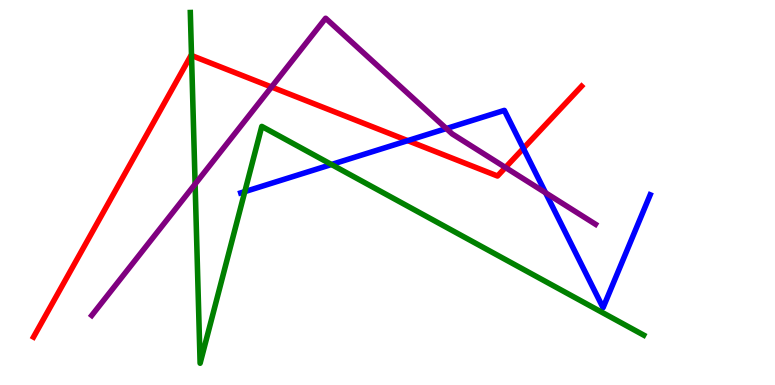[{'lines': ['blue', 'red'], 'intersections': [{'x': 5.26, 'y': 6.35}, {'x': 6.75, 'y': 6.15}]}, {'lines': ['green', 'red'], 'intersections': [{'x': 2.47, 'y': 8.56}]}, {'lines': ['purple', 'red'], 'intersections': [{'x': 3.5, 'y': 7.74}, {'x': 6.52, 'y': 5.65}]}, {'lines': ['blue', 'green'], 'intersections': [{'x': 3.16, 'y': 5.02}, {'x': 4.28, 'y': 5.73}]}, {'lines': ['blue', 'purple'], 'intersections': [{'x': 5.76, 'y': 6.66}, {'x': 7.04, 'y': 4.99}]}, {'lines': ['green', 'purple'], 'intersections': [{'x': 2.52, 'y': 5.22}]}]